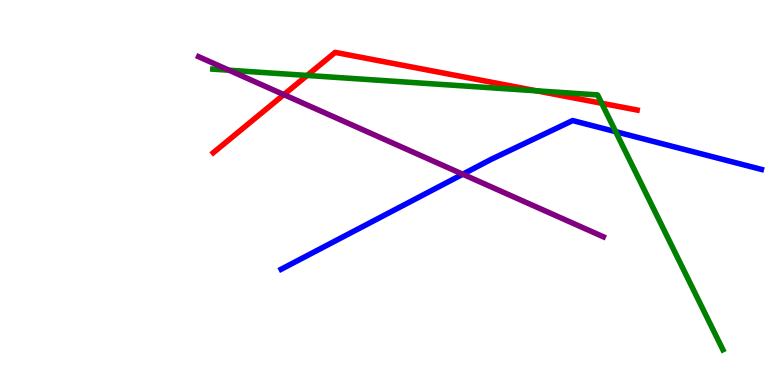[{'lines': ['blue', 'red'], 'intersections': []}, {'lines': ['green', 'red'], 'intersections': [{'x': 3.96, 'y': 8.04}, {'x': 6.92, 'y': 7.64}, {'x': 7.76, 'y': 7.32}]}, {'lines': ['purple', 'red'], 'intersections': [{'x': 3.66, 'y': 7.54}]}, {'lines': ['blue', 'green'], 'intersections': [{'x': 7.94, 'y': 6.58}]}, {'lines': ['blue', 'purple'], 'intersections': [{'x': 5.97, 'y': 5.47}]}, {'lines': ['green', 'purple'], 'intersections': [{'x': 2.95, 'y': 8.18}]}]